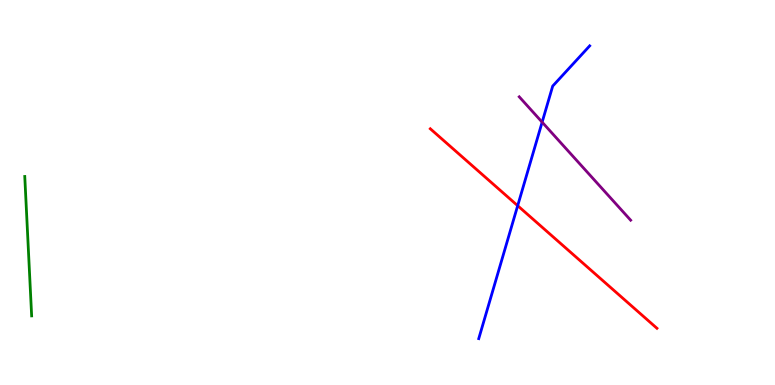[{'lines': ['blue', 'red'], 'intersections': [{'x': 6.68, 'y': 4.66}]}, {'lines': ['green', 'red'], 'intersections': []}, {'lines': ['purple', 'red'], 'intersections': []}, {'lines': ['blue', 'green'], 'intersections': []}, {'lines': ['blue', 'purple'], 'intersections': [{'x': 7.0, 'y': 6.83}]}, {'lines': ['green', 'purple'], 'intersections': []}]